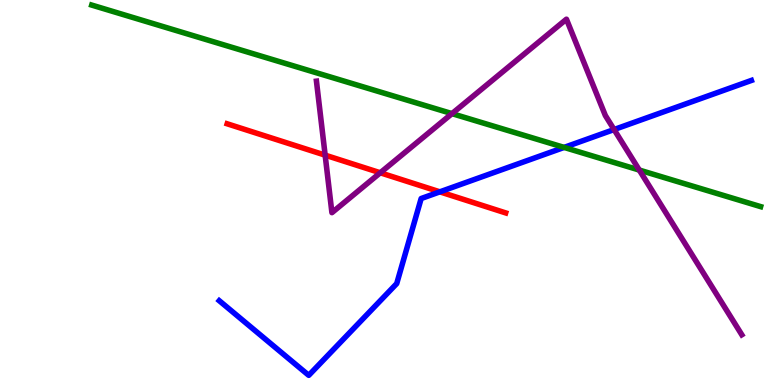[{'lines': ['blue', 'red'], 'intersections': [{'x': 5.68, 'y': 5.02}]}, {'lines': ['green', 'red'], 'intersections': []}, {'lines': ['purple', 'red'], 'intersections': [{'x': 4.2, 'y': 5.97}, {'x': 4.91, 'y': 5.51}]}, {'lines': ['blue', 'green'], 'intersections': [{'x': 7.28, 'y': 6.17}]}, {'lines': ['blue', 'purple'], 'intersections': [{'x': 7.92, 'y': 6.64}]}, {'lines': ['green', 'purple'], 'intersections': [{'x': 5.83, 'y': 7.05}, {'x': 8.25, 'y': 5.58}]}]